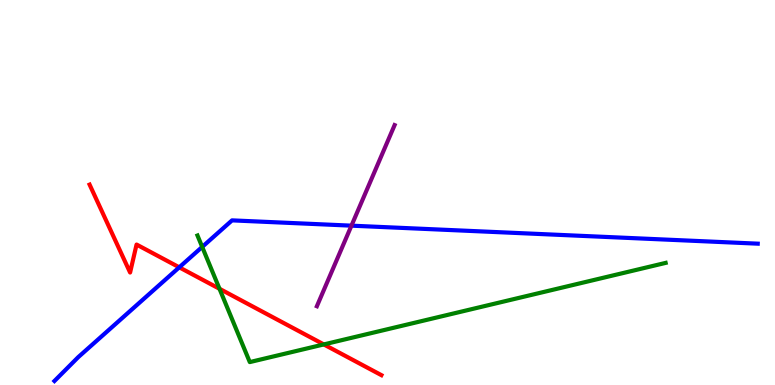[{'lines': ['blue', 'red'], 'intersections': [{'x': 2.31, 'y': 3.06}]}, {'lines': ['green', 'red'], 'intersections': [{'x': 2.83, 'y': 2.5}, {'x': 4.18, 'y': 1.05}]}, {'lines': ['purple', 'red'], 'intersections': []}, {'lines': ['blue', 'green'], 'intersections': [{'x': 2.61, 'y': 3.59}]}, {'lines': ['blue', 'purple'], 'intersections': [{'x': 4.53, 'y': 4.14}]}, {'lines': ['green', 'purple'], 'intersections': []}]